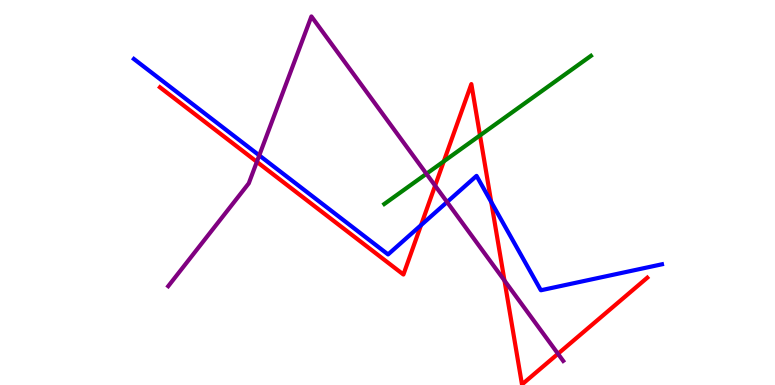[{'lines': ['blue', 'red'], 'intersections': [{'x': 5.43, 'y': 4.15}, {'x': 6.34, 'y': 4.75}]}, {'lines': ['green', 'red'], 'intersections': [{'x': 5.73, 'y': 5.81}, {'x': 6.19, 'y': 6.48}]}, {'lines': ['purple', 'red'], 'intersections': [{'x': 3.31, 'y': 5.8}, {'x': 5.61, 'y': 5.18}, {'x': 6.51, 'y': 2.71}, {'x': 7.2, 'y': 0.811}]}, {'lines': ['blue', 'green'], 'intersections': []}, {'lines': ['blue', 'purple'], 'intersections': [{'x': 3.35, 'y': 5.96}, {'x': 5.77, 'y': 4.75}]}, {'lines': ['green', 'purple'], 'intersections': [{'x': 5.5, 'y': 5.49}]}]